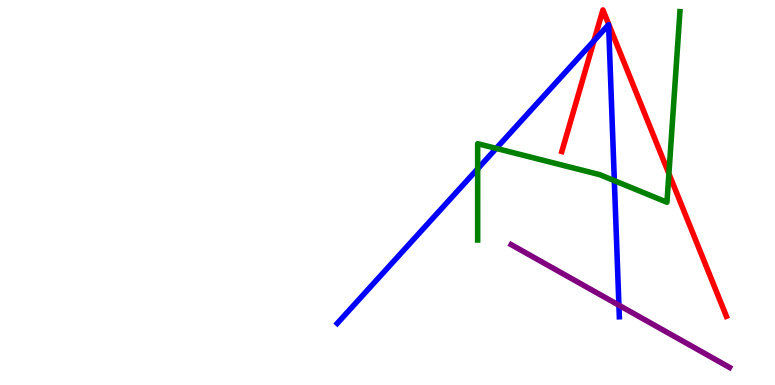[{'lines': ['blue', 'red'], 'intersections': [{'x': 7.66, 'y': 8.94}]}, {'lines': ['green', 'red'], 'intersections': [{'x': 8.63, 'y': 5.49}]}, {'lines': ['purple', 'red'], 'intersections': []}, {'lines': ['blue', 'green'], 'intersections': [{'x': 6.16, 'y': 5.61}, {'x': 6.4, 'y': 6.15}, {'x': 7.93, 'y': 5.31}]}, {'lines': ['blue', 'purple'], 'intersections': [{'x': 7.99, 'y': 2.07}]}, {'lines': ['green', 'purple'], 'intersections': []}]